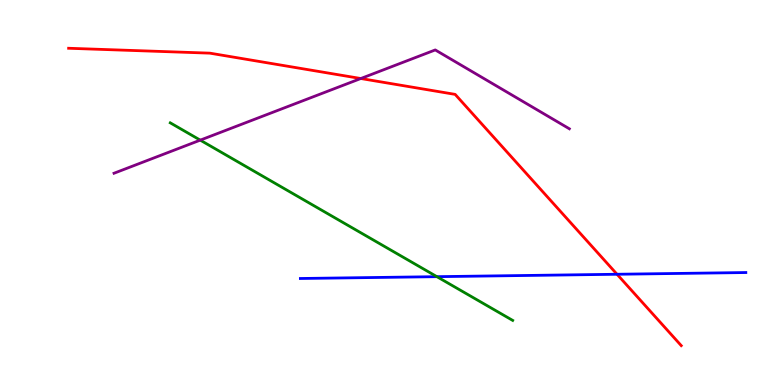[{'lines': ['blue', 'red'], 'intersections': [{'x': 7.96, 'y': 2.88}]}, {'lines': ['green', 'red'], 'intersections': []}, {'lines': ['purple', 'red'], 'intersections': [{'x': 4.66, 'y': 7.96}]}, {'lines': ['blue', 'green'], 'intersections': [{'x': 5.64, 'y': 2.81}]}, {'lines': ['blue', 'purple'], 'intersections': []}, {'lines': ['green', 'purple'], 'intersections': [{'x': 2.58, 'y': 6.36}]}]